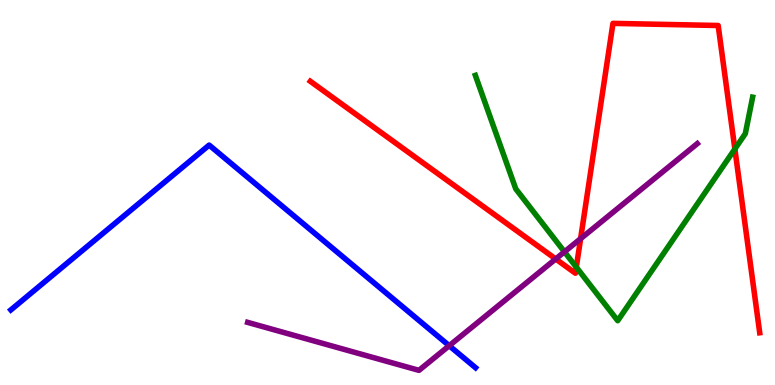[{'lines': ['blue', 'red'], 'intersections': []}, {'lines': ['green', 'red'], 'intersections': [{'x': 7.44, 'y': 3.06}, {'x': 9.48, 'y': 6.13}]}, {'lines': ['purple', 'red'], 'intersections': [{'x': 7.17, 'y': 3.27}, {'x': 7.49, 'y': 3.8}]}, {'lines': ['blue', 'green'], 'intersections': []}, {'lines': ['blue', 'purple'], 'intersections': [{'x': 5.8, 'y': 1.02}]}, {'lines': ['green', 'purple'], 'intersections': [{'x': 7.28, 'y': 3.46}]}]